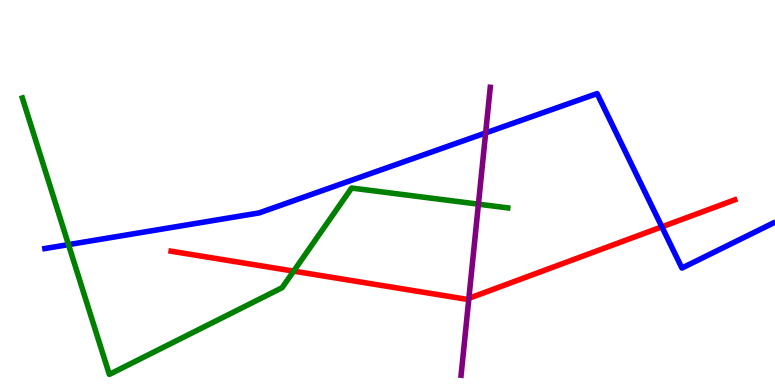[{'lines': ['blue', 'red'], 'intersections': [{'x': 8.54, 'y': 4.11}]}, {'lines': ['green', 'red'], 'intersections': [{'x': 3.79, 'y': 2.96}]}, {'lines': ['purple', 'red'], 'intersections': [{'x': 6.05, 'y': 2.25}]}, {'lines': ['blue', 'green'], 'intersections': [{'x': 0.884, 'y': 3.65}]}, {'lines': ['blue', 'purple'], 'intersections': [{'x': 6.27, 'y': 6.55}]}, {'lines': ['green', 'purple'], 'intersections': [{'x': 6.17, 'y': 4.7}]}]